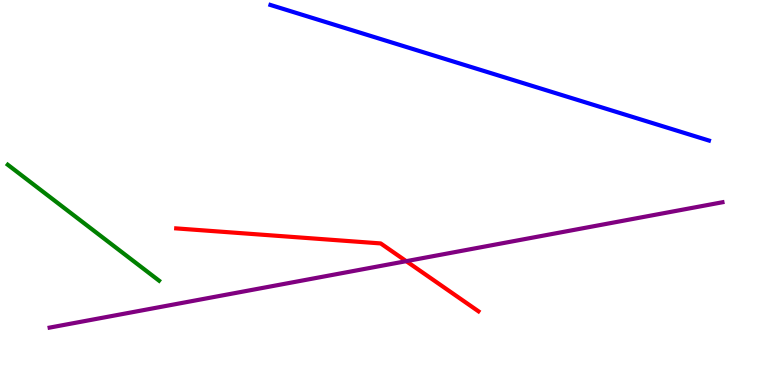[{'lines': ['blue', 'red'], 'intersections': []}, {'lines': ['green', 'red'], 'intersections': []}, {'lines': ['purple', 'red'], 'intersections': [{'x': 5.24, 'y': 3.22}]}, {'lines': ['blue', 'green'], 'intersections': []}, {'lines': ['blue', 'purple'], 'intersections': []}, {'lines': ['green', 'purple'], 'intersections': []}]